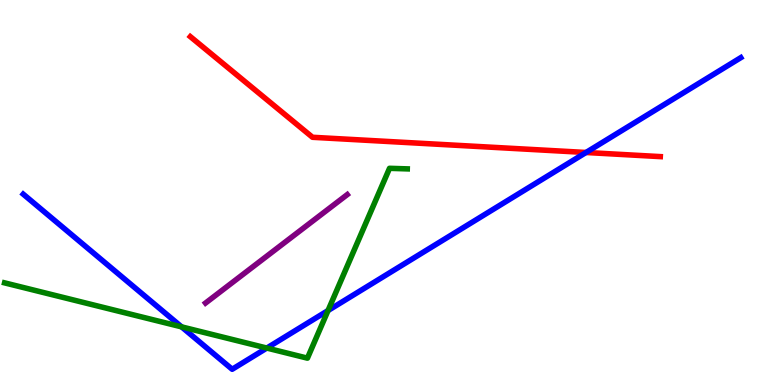[{'lines': ['blue', 'red'], 'intersections': [{'x': 7.56, 'y': 6.04}]}, {'lines': ['green', 'red'], 'intersections': []}, {'lines': ['purple', 'red'], 'intersections': []}, {'lines': ['blue', 'green'], 'intersections': [{'x': 2.34, 'y': 1.51}, {'x': 3.44, 'y': 0.96}, {'x': 4.23, 'y': 1.93}]}, {'lines': ['blue', 'purple'], 'intersections': []}, {'lines': ['green', 'purple'], 'intersections': []}]